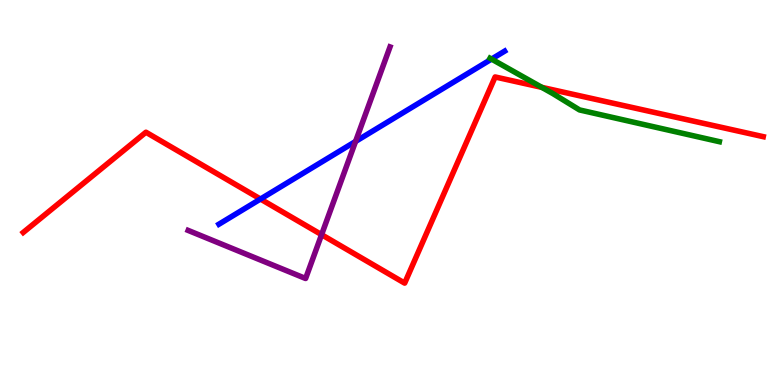[{'lines': ['blue', 'red'], 'intersections': [{'x': 3.36, 'y': 4.83}]}, {'lines': ['green', 'red'], 'intersections': [{'x': 6.99, 'y': 7.73}]}, {'lines': ['purple', 'red'], 'intersections': [{'x': 4.15, 'y': 3.9}]}, {'lines': ['blue', 'green'], 'intersections': [{'x': 6.34, 'y': 8.47}]}, {'lines': ['blue', 'purple'], 'intersections': [{'x': 4.59, 'y': 6.33}]}, {'lines': ['green', 'purple'], 'intersections': []}]